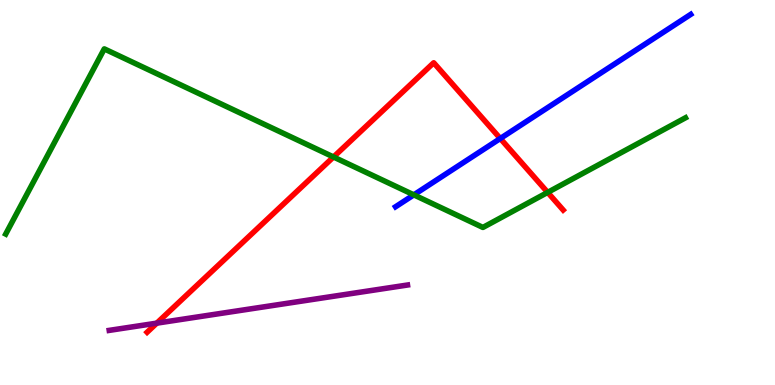[{'lines': ['blue', 'red'], 'intersections': [{'x': 6.46, 'y': 6.4}]}, {'lines': ['green', 'red'], 'intersections': [{'x': 4.3, 'y': 5.92}, {'x': 7.07, 'y': 5.0}]}, {'lines': ['purple', 'red'], 'intersections': [{'x': 2.02, 'y': 1.61}]}, {'lines': ['blue', 'green'], 'intersections': [{'x': 5.34, 'y': 4.94}]}, {'lines': ['blue', 'purple'], 'intersections': []}, {'lines': ['green', 'purple'], 'intersections': []}]